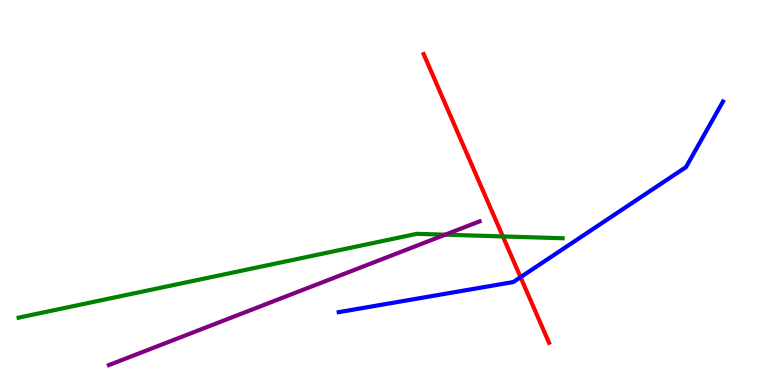[{'lines': ['blue', 'red'], 'intersections': [{'x': 6.72, 'y': 2.8}]}, {'lines': ['green', 'red'], 'intersections': [{'x': 6.49, 'y': 3.86}]}, {'lines': ['purple', 'red'], 'intersections': []}, {'lines': ['blue', 'green'], 'intersections': []}, {'lines': ['blue', 'purple'], 'intersections': []}, {'lines': ['green', 'purple'], 'intersections': [{'x': 5.75, 'y': 3.9}]}]